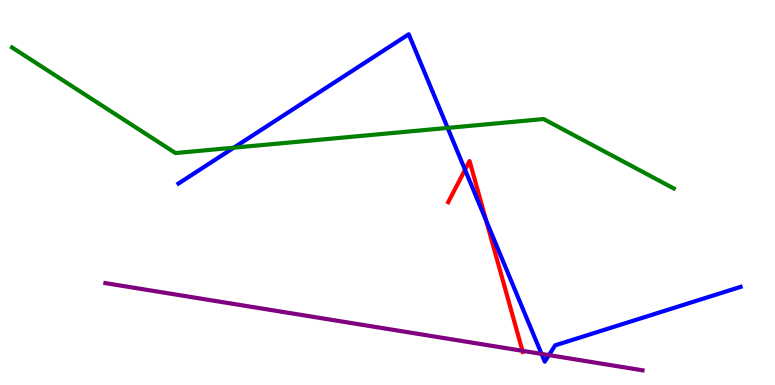[{'lines': ['blue', 'red'], 'intersections': [{'x': 6.0, 'y': 5.59}, {'x': 6.27, 'y': 4.27}]}, {'lines': ['green', 'red'], 'intersections': []}, {'lines': ['purple', 'red'], 'intersections': [{'x': 6.74, 'y': 0.888}]}, {'lines': ['blue', 'green'], 'intersections': [{'x': 3.02, 'y': 6.16}, {'x': 5.78, 'y': 6.68}]}, {'lines': ['blue', 'purple'], 'intersections': [{'x': 6.99, 'y': 0.808}, {'x': 7.08, 'y': 0.776}]}, {'lines': ['green', 'purple'], 'intersections': []}]